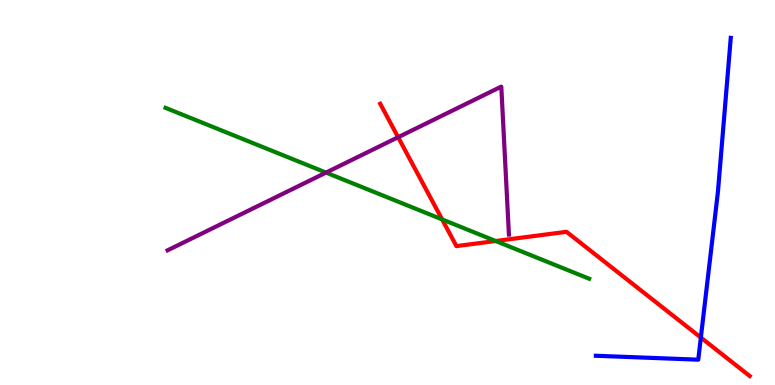[{'lines': ['blue', 'red'], 'intersections': [{'x': 9.04, 'y': 1.23}]}, {'lines': ['green', 'red'], 'intersections': [{'x': 5.7, 'y': 4.3}, {'x': 6.4, 'y': 3.74}]}, {'lines': ['purple', 'red'], 'intersections': [{'x': 5.14, 'y': 6.44}]}, {'lines': ['blue', 'green'], 'intersections': []}, {'lines': ['blue', 'purple'], 'intersections': []}, {'lines': ['green', 'purple'], 'intersections': [{'x': 4.21, 'y': 5.52}]}]